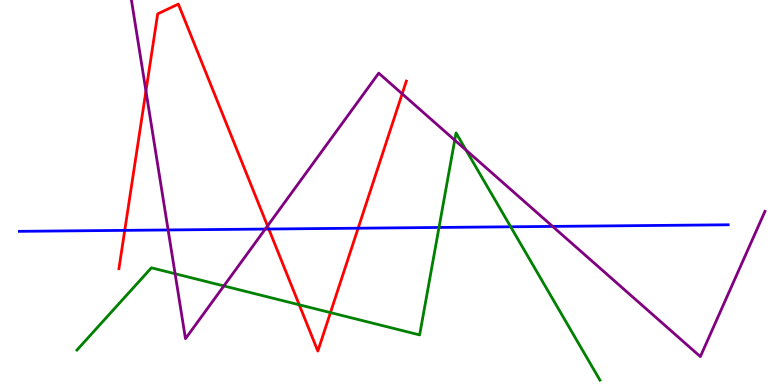[{'lines': ['blue', 'red'], 'intersections': [{'x': 1.61, 'y': 4.02}, {'x': 3.47, 'y': 4.05}, {'x': 4.62, 'y': 4.07}]}, {'lines': ['green', 'red'], 'intersections': [{'x': 3.86, 'y': 2.08}, {'x': 4.26, 'y': 1.88}]}, {'lines': ['purple', 'red'], 'intersections': [{'x': 1.88, 'y': 7.64}, {'x': 3.45, 'y': 4.13}, {'x': 5.19, 'y': 7.56}]}, {'lines': ['blue', 'green'], 'intersections': [{'x': 5.66, 'y': 4.09}, {'x': 6.59, 'y': 4.11}]}, {'lines': ['blue', 'purple'], 'intersections': [{'x': 2.17, 'y': 4.03}, {'x': 3.42, 'y': 4.05}, {'x': 7.13, 'y': 4.12}]}, {'lines': ['green', 'purple'], 'intersections': [{'x': 2.26, 'y': 2.89}, {'x': 2.89, 'y': 2.57}, {'x': 5.87, 'y': 6.36}, {'x': 6.01, 'y': 6.1}]}]